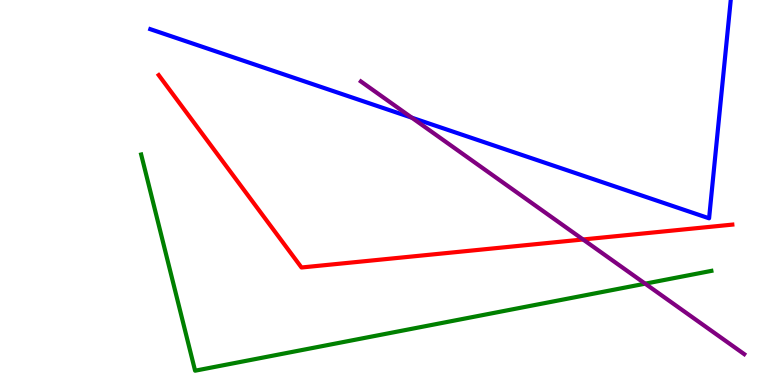[{'lines': ['blue', 'red'], 'intersections': []}, {'lines': ['green', 'red'], 'intersections': []}, {'lines': ['purple', 'red'], 'intersections': [{'x': 7.52, 'y': 3.78}]}, {'lines': ['blue', 'green'], 'intersections': []}, {'lines': ['blue', 'purple'], 'intersections': [{'x': 5.31, 'y': 6.94}]}, {'lines': ['green', 'purple'], 'intersections': [{'x': 8.32, 'y': 2.63}]}]